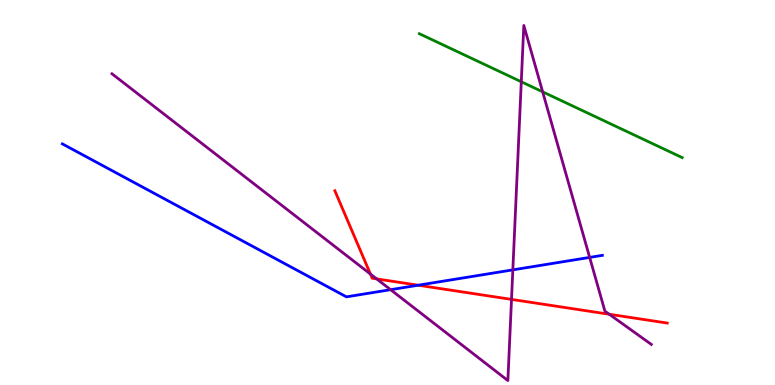[{'lines': ['blue', 'red'], 'intersections': [{'x': 5.4, 'y': 2.59}]}, {'lines': ['green', 'red'], 'intersections': []}, {'lines': ['purple', 'red'], 'intersections': [{'x': 4.78, 'y': 2.88}, {'x': 4.86, 'y': 2.76}, {'x': 6.6, 'y': 2.22}, {'x': 7.86, 'y': 1.84}]}, {'lines': ['blue', 'green'], 'intersections': []}, {'lines': ['blue', 'purple'], 'intersections': [{'x': 5.04, 'y': 2.48}, {'x': 6.62, 'y': 2.99}, {'x': 7.61, 'y': 3.31}]}, {'lines': ['green', 'purple'], 'intersections': [{'x': 6.73, 'y': 7.88}, {'x': 7.0, 'y': 7.61}]}]